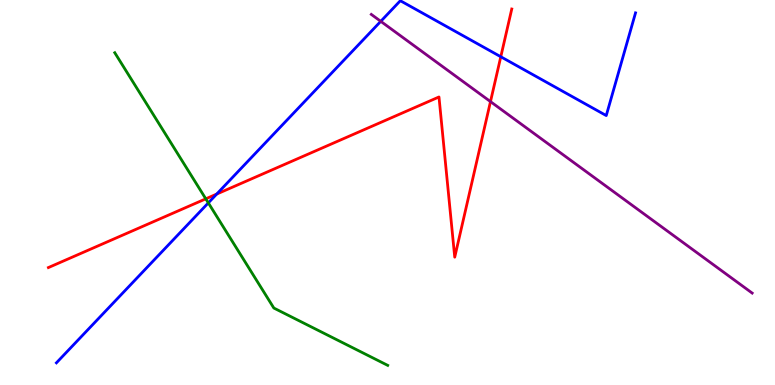[{'lines': ['blue', 'red'], 'intersections': [{'x': 2.8, 'y': 4.96}, {'x': 6.46, 'y': 8.53}]}, {'lines': ['green', 'red'], 'intersections': [{'x': 2.66, 'y': 4.84}]}, {'lines': ['purple', 'red'], 'intersections': [{'x': 6.33, 'y': 7.36}]}, {'lines': ['blue', 'green'], 'intersections': [{'x': 2.69, 'y': 4.73}]}, {'lines': ['blue', 'purple'], 'intersections': [{'x': 4.91, 'y': 9.45}]}, {'lines': ['green', 'purple'], 'intersections': []}]